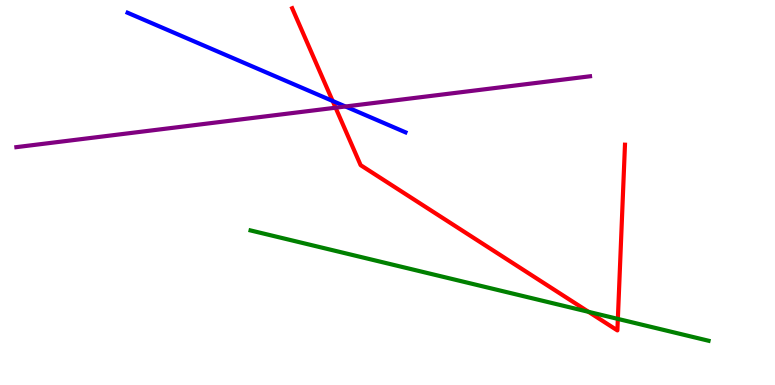[{'lines': ['blue', 'red'], 'intersections': [{'x': 4.29, 'y': 7.38}]}, {'lines': ['green', 'red'], 'intersections': [{'x': 7.59, 'y': 1.9}, {'x': 7.97, 'y': 1.72}]}, {'lines': ['purple', 'red'], 'intersections': [{'x': 4.33, 'y': 7.2}]}, {'lines': ['blue', 'green'], 'intersections': []}, {'lines': ['blue', 'purple'], 'intersections': [{'x': 4.46, 'y': 7.23}]}, {'lines': ['green', 'purple'], 'intersections': []}]